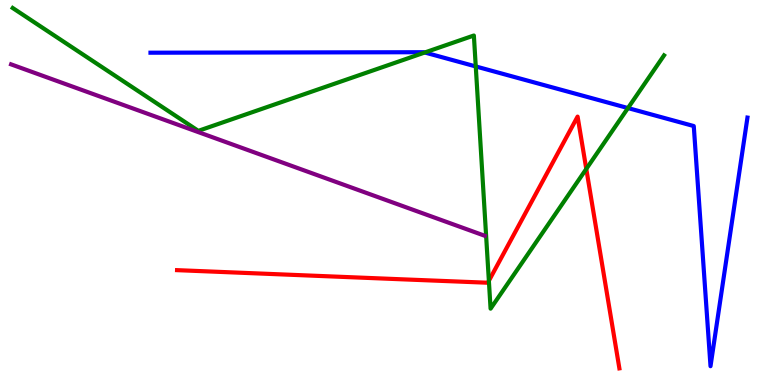[{'lines': ['blue', 'red'], 'intersections': []}, {'lines': ['green', 'red'], 'intersections': [{'x': 6.31, 'y': 2.71}, {'x': 7.56, 'y': 5.61}]}, {'lines': ['purple', 'red'], 'intersections': []}, {'lines': ['blue', 'green'], 'intersections': [{'x': 5.48, 'y': 8.64}, {'x': 6.14, 'y': 8.27}, {'x': 8.1, 'y': 7.19}]}, {'lines': ['blue', 'purple'], 'intersections': []}, {'lines': ['green', 'purple'], 'intersections': []}]